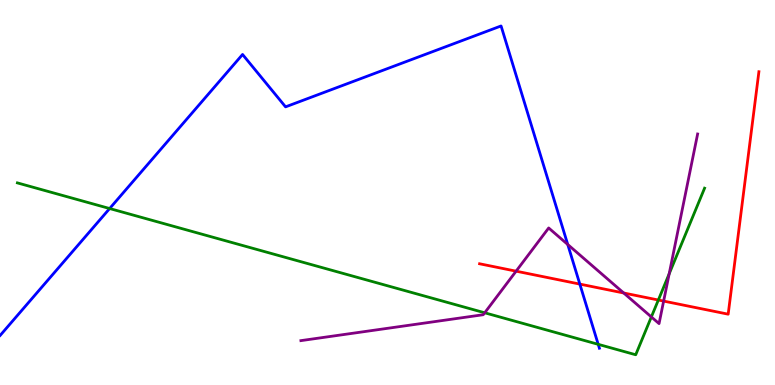[{'lines': ['blue', 'red'], 'intersections': [{'x': 7.48, 'y': 2.62}]}, {'lines': ['green', 'red'], 'intersections': [{'x': 8.49, 'y': 2.21}]}, {'lines': ['purple', 'red'], 'intersections': [{'x': 6.66, 'y': 2.96}, {'x': 8.05, 'y': 2.39}, {'x': 8.56, 'y': 2.18}]}, {'lines': ['blue', 'green'], 'intersections': [{'x': 1.41, 'y': 4.58}, {'x': 7.72, 'y': 1.06}]}, {'lines': ['blue', 'purple'], 'intersections': [{'x': 7.33, 'y': 3.65}]}, {'lines': ['green', 'purple'], 'intersections': [{'x': 6.25, 'y': 1.88}, {'x': 8.4, 'y': 1.77}, {'x': 8.63, 'y': 2.89}]}]